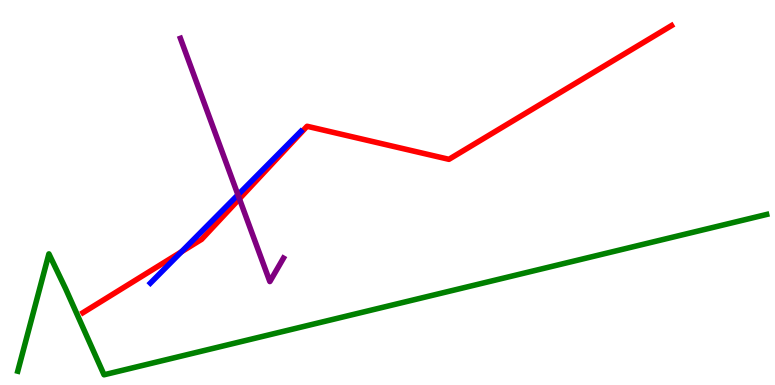[{'lines': ['blue', 'red'], 'intersections': [{'x': 2.34, 'y': 3.46}]}, {'lines': ['green', 'red'], 'intersections': []}, {'lines': ['purple', 'red'], 'intersections': [{'x': 3.09, 'y': 4.84}]}, {'lines': ['blue', 'green'], 'intersections': []}, {'lines': ['blue', 'purple'], 'intersections': [{'x': 3.07, 'y': 4.94}]}, {'lines': ['green', 'purple'], 'intersections': []}]